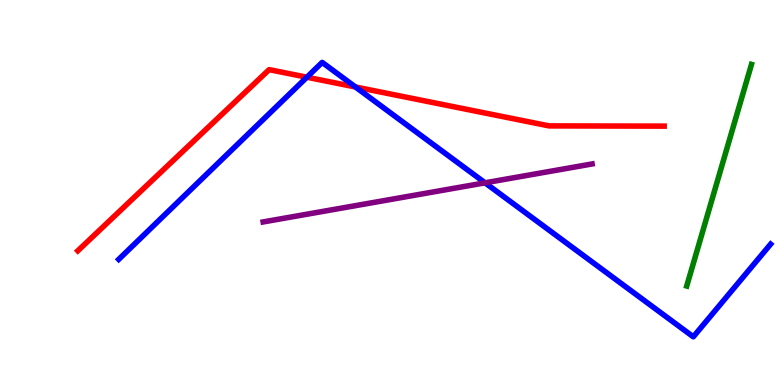[{'lines': ['blue', 'red'], 'intersections': [{'x': 3.96, 'y': 7.99}, {'x': 4.59, 'y': 7.74}]}, {'lines': ['green', 'red'], 'intersections': []}, {'lines': ['purple', 'red'], 'intersections': []}, {'lines': ['blue', 'green'], 'intersections': []}, {'lines': ['blue', 'purple'], 'intersections': [{'x': 6.26, 'y': 5.25}]}, {'lines': ['green', 'purple'], 'intersections': []}]